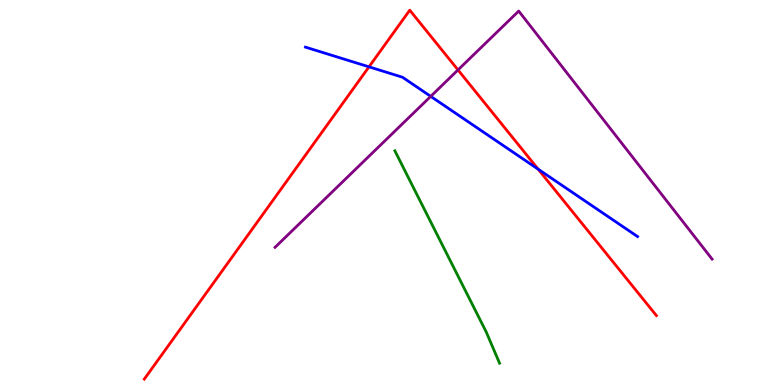[{'lines': ['blue', 'red'], 'intersections': [{'x': 4.76, 'y': 8.26}, {'x': 6.94, 'y': 5.61}]}, {'lines': ['green', 'red'], 'intersections': []}, {'lines': ['purple', 'red'], 'intersections': [{'x': 5.91, 'y': 8.18}]}, {'lines': ['blue', 'green'], 'intersections': []}, {'lines': ['blue', 'purple'], 'intersections': [{'x': 5.56, 'y': 7.5}]}, {'lines': ['green', 'purple'], 'intersections': []}]